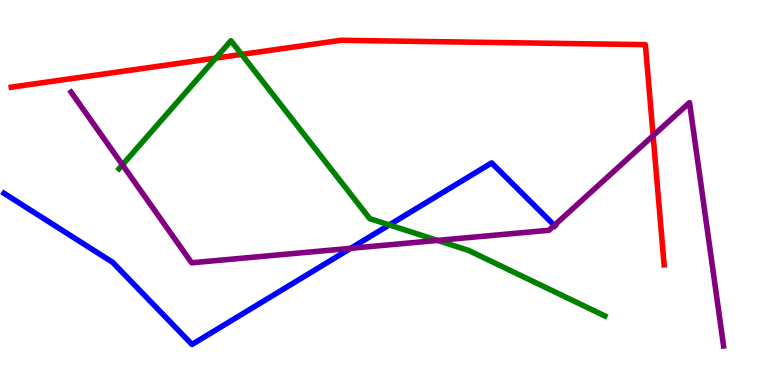[{'lines': ['blue', 'red'], 'intersections': []}, {'lines': ['green', 'red'], 'intersections': [{'x': 2.78, 'y': 8.49}, {'x': 3.12, 'y': 8.59}]}, {'lines': ['purple', 'red'], 'intersections': [{'x': 8.43, 'y': 6.48}]}, {'lines': ['blue', 'green'], 'intersections': [{'x': 5.02, 'y': 4.16}]}, {'lines': ['blue', 'purple'], 'intersections': [{'x': 4.52, 'y': 3.55}, {'x': 7.15, 'y': 4.15}]}, {'lines': ['green', 'purple'], 'intersections': [{'x': 1.58, 'y': 5.72}, {'x': 5.64, 'y': 3.76}]}]